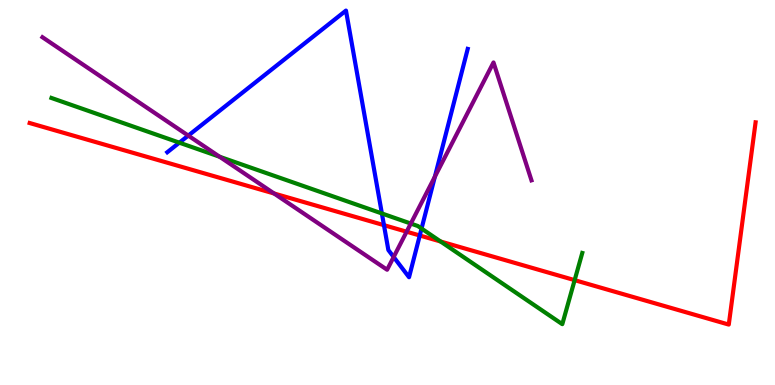[{'lines': ['blue', 'red'], 'intersections': [{'x': 4.95, 'y': 4.15}, {'x': 5.42, 'y': 3.88}]}, {'lines': ['green', 'red'], 'intersections': [{'x': 5.69, 'y': 3.73}, {'x': 7.41, 'y': 2.72}]}, {'lines': ['purple', 'red'], 'intersections': [{'x': 3.54, 'y': 4.97}, {'x': 5.25, 'y': 3.98}]}, {'lines': ['blue', 'green'], 'intersections': [{'x': 2.31, 'y': 6.29}, {'x': 4.93, 'y': 4.46}, {'x': 5.44, 'y': 4.06}]}, {'lines': ['blue', 'purple'], 'intersections': [{'x': 2.43, 'y': 6.48}, {'x': 5.08, 'y': 3.33}, {'x': 5.61, 'y': 5.41}]}, {'lines': ['green', 'purple'], 'intersections': [{'x': 2.83, 'y': 5.93}, {'x': 5.3, 'y': 4.19}]}]